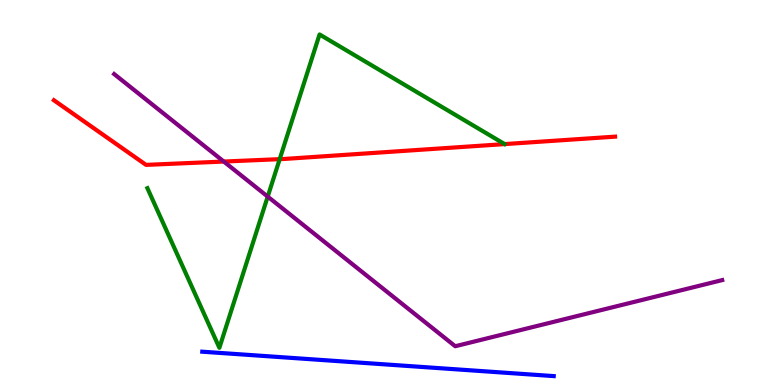[{'lines': ['blue', 'red'], 'intersections': []}, {'lines': ['green', 'red'], 'intersections': [{'x': 3.61, 'y': 5.87}]}, {'lines': ['purple', 'red'], 'intersections': [{'x': 2.89, 'y': 5.8}]}, {'lines': ['blue', 'green'], 'intersections': []}, {'lines': ['blue', 'purple'], 'intersections': []}, {'lines': ['green', 'purple'], 'intersections': [{'x': 3.45, 'y': 4.89}]}]